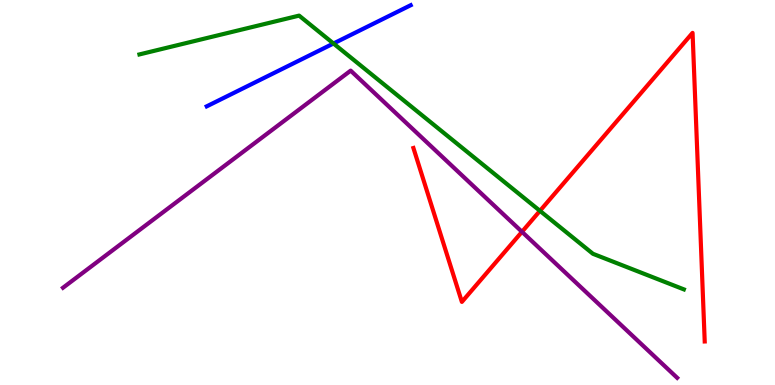[{'lines': ['blue', 'red'], 'intersections': []}, {'lines': ['green', 'red'], 'intersections': [{'x': 6.97, 'y': 4.52}]}, {'lines': ['purple', 'red'], 'intersections': [{'x': 6.74, 'y': 3.98}]}, {'lines': ['blue', 'green'], 'intersections': [{'x': 4.3, 'y': 8.87}]}, {'lines': ['blue', 'purple'], 'intersections': []}, {'lines': ['green', 'purple'], 'intersections': []}]